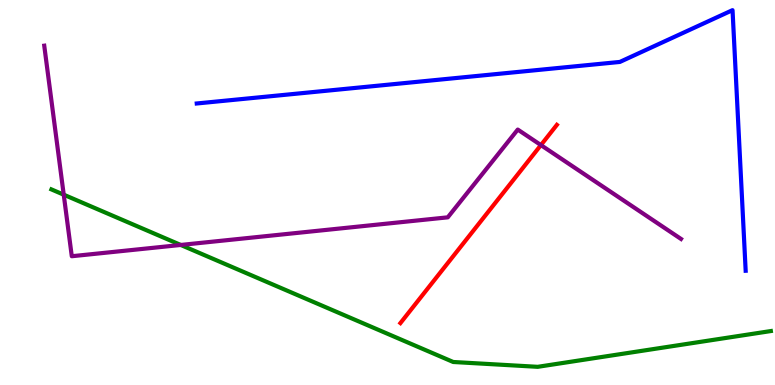[{'lines': ['blue', 'red'], 'intersections': []}, {'lines': ['green', 'red'], 'intersections': []}, {'lines': ['purple', 'red'], 'intersections': [{'x': 6.98, 'y': 6.23}]}, {'lines': ['blue', 'green'], 'intersections': []}, {'lines': ['blue', 'purple'], 'intersections': []}, {'lines': ['green', 'purple'], 'intersections': [{'x': 0.822, 'y': 4.94}, {'x': 2.33, 'y': 3.64}]}]